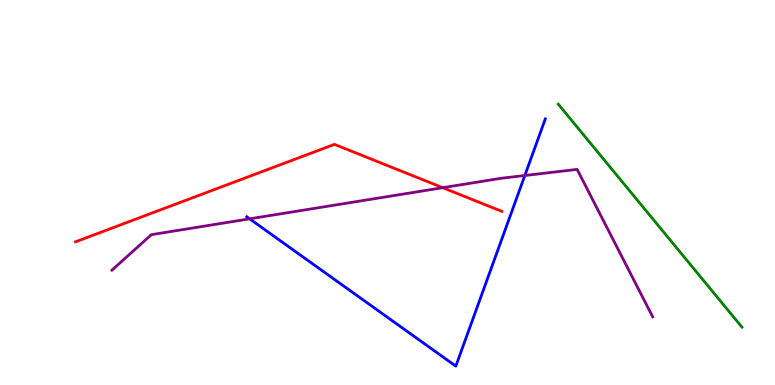[{'lines': ['blue', 'red'], 'intersections': []}, {'lines': ['green', 'red'], 'intersections': []}, {'lines': ['purple', 'red'], 'intersections': [{'x': 5.71, 'y': 5.12}]}, {'lines': ['blue', 'green'], 'intersections': []}, {'lines': ['blue', 'purple'], 'intersections': [{'x': 3.22, 'y': 4.32}, {'x': 6.77, 'y': 5.44}]}, {'lines': ['green', 'purple'], 'intersections': []}]